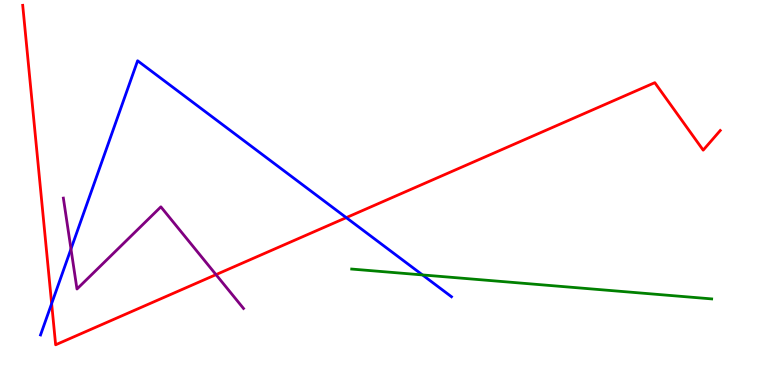[{'lines': ['blue', 'red'], 'intersections': [{'x': 0.666, 'y': 2.11}, {'x': 4.47, 'y': 4.35}]}, {'lines': ['green', 'red'], 'intersections': []}, {'lines': ['purple', 'red'], 'intersections': [{'x': 2.79, 'y': 2.87}]}, {'lines': ['blue', 'green'], 'intersections': [{'x': 5.45, 'y': 2.86}]}, {'lines': ['blue', 'purple'], 'intersections': [{'x': 0.916, 'y': 3.53}]}, {'lines': ['green', 'purple'], 'intersections': []}]